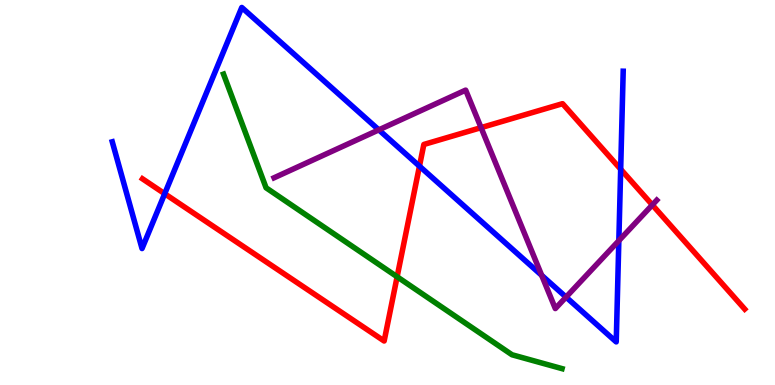[{'lines': ['blue', 'red'], 'intersections': [{'x': 2.13, 'y': 4.97}, {'x': 5.41, 'y': 5.68}, {'x': 8.01, 'y': 5.6}]}, {'lines': ['green', 'red'], 'intersections': [{'x': 5.12, 'y': 2.81}]}, {'lines': ['purple', 'red'], 'intersections': [{'x': 6.21, 'y': 6.68}, {'x': 8.42, 'y': 4.68}]}, {'lines': ['blue', 'green'], 'intersections': []}, {'lines': ['blue', 'purple'], 'intersections': [{'x': 4.89, 'y': 6.63}, {'x': 6.99, 'y': 2.85}, {'x': 7.3, 'y': 2.28}, {'x': 7.98, 'y': 3.75}]}, {'lines': ['green', 'purple'], 'intersections': []}]